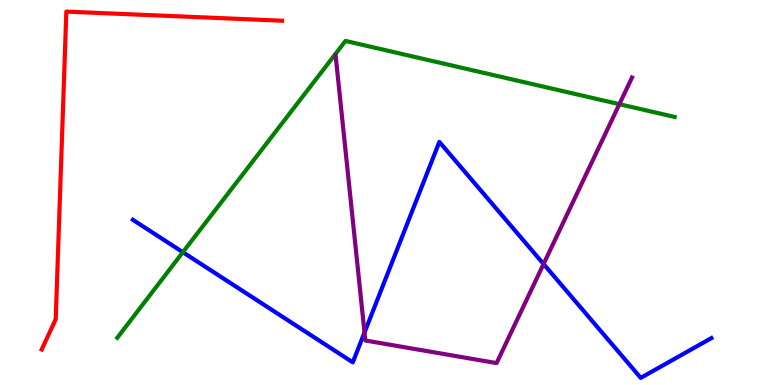[{'lines': ['blue', 'red'], 'intersections': []}, {'lines': ['green', 'red'], 'intersections': []}, {'lines': ['purple', 'red'], 'intersections': []}, {'lines': ['blue', 'green'], 'intersections': [{'x': 2.36, 'y': 3.45}]}, {'lines': ['blue', 'purple'], 'intersections': [{'x': 4.7, 'y': 1.36}, {'x': 7.01, 'y': 3.14}]}, {'lines': ['green', 'purple'], 'intersections': [{'x': 7.99, 'y': 7.29}]}]